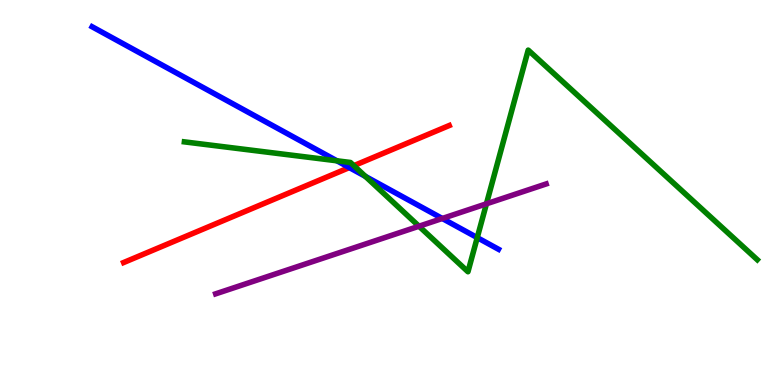[{'lines': ['blue', 'red'], 'intersections': [{'x': 4.51, 'y': 5.65}]}, {'lines': ['green', 'red'], 'intersections': [{'x': 4.57, 'y': 5.7}]}, {'lines': ['purple', 'red'], 'intersections': []}, {'lines': ['blue', 'green'], 'intersections': [{'x': 4.35, 'y': 5.82}, {'x': 4.71, 'y': 5.42}, {'x': 6.16, 'y': 3.83}]}, {'lines': ['blue', 'purple'], 'intersections': [{'x': 5.71, 'y': 4.33}]}, {'lines': ['green', 'purple'], 'intersections': [{'x': 5.41, 'y': 4.12}, {'x': 6.28, 'y': 4.71}]}]